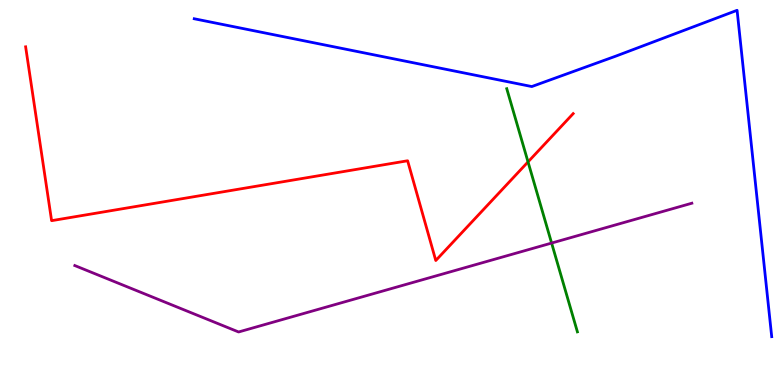[{'lines': ['blue', 'red'], 'intersections': []}, {'lines': ['green', 'red'], 'intersections': [{'x': 6.81, 'y': 5.79}]}, {'lines': ['purple', 'red'], 'intersections': []}, {'lines': ['blue', 'green'], 'intersections': []}, {'lines': ['blue', 'purple'], 'intersections': []}, {'lines': ['green', 'purple'], 'intersections': [{'x': 7.12, 'y': 3.69}]}]